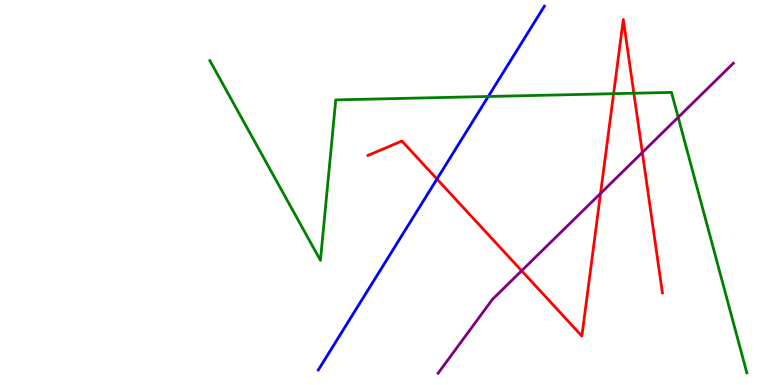[{'lines': ['blue', 'red'], 'intersections': [{'x': 5.64, 'y': 5.35}]}, {'lines': ['green', 'red'], 'intersections': [{'x': 7.92, 'y': 7.57}, {'x': 8.18, 'y': 7.58}]}, {'lines': ['purple', 'red'], 'intersections': [{'x': 6.73, 'y': 2.97}, {'x': 7.75, 'y': 4.98}, {'x': 8.29, 'y': 6.04}]}, {'lines': ['blue', 'green'], 'intersections': [{'x': 6.3, 'y': 7.49}]}, {'lines': ['blue', 'purple'], 'intersections': []}, {'lines': ['green', 'purple'], 'intersections': [{'x': 8.75, 'y': 6.95}]}]